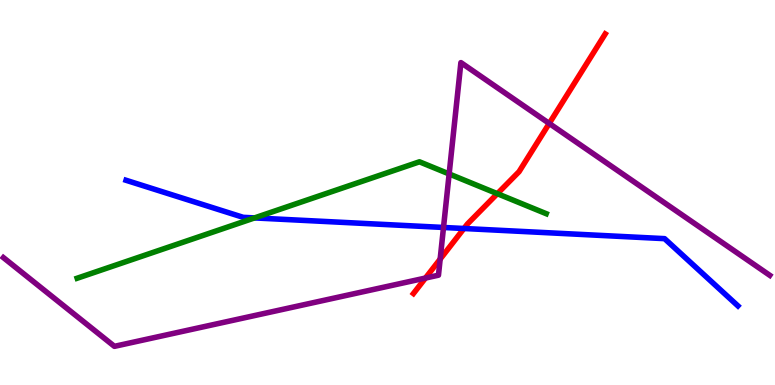[{'lines': ['blue', 'red'], 'intersections': [{'x': 5.99, 'y': 4.06}]}, {'lines': ['green', 'red'], 'intersections': [{'x': 6.42, 'y': 4.97}]}, {'lines': ['purple', 'red'], 'intersections': [{'x': 5.49, 'y': 2.78}, {'x': 5.68, 'y': 3.27}, {'x': 7.09, 'y': 6.79}]}, {'lines': ['blue', 'green'], 'intersections': [{'x': 3.28, 'y': 4.34}]}, {'lines': ['blue', 'purple'], 'intersections': [{'x': 5.72, 'y': 4.09}]}, {'lines': ['green', 'purple'], 'intersections': [{'x': 5.8, 'y': 5.48}]}]